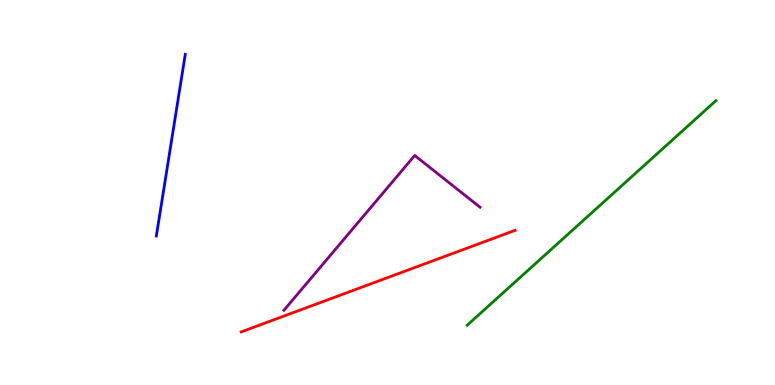[{'lines': ['blue', 'red'], 'intersections': []}, {'lines': ['green', 'red'], 'intersections': []}, {'lines': ['purple', 'red'], 'intersections': []}, {'lines': ['blue', 'green'], 'intersections': []}, {'lines': ['blue', 'purple'], 'intersections': []}, {'lines': ['green', 'purple'], 'intersections': []}]